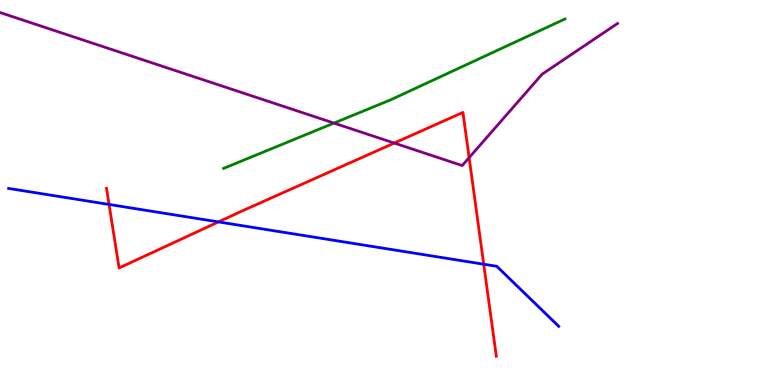[{'lines': ['blue', 'red'], 'intersections': [{'x': 1.41, 'y': 4.69}, {'x': 2.82, 'y': 4.24}, {'x': 6.24, 'y': 3.14}]}, {'lines': ['green', 'red'], 'intersections': []}, {'lines': ['purple', 'red'], 'intersections': [{'x': 5.09, 'y': 6.28}, {'x': 6.05, 'y': 5.91}]}, {'lines': ['blue', 'green'], 'intersections': []}, {'lines': ['blue', 'purple'], 'intersections': []}, {'lines': ['green', 'purple'], 'intersections': [{'x': 4.31, 'y': 6.8}]}]